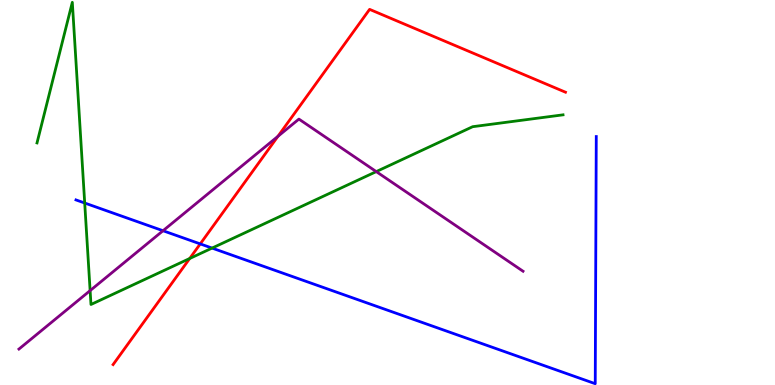[{'lines': ['blue', 'red'], 'intersections': [{'x': 2.58, 'y': 3.66}]}, {'lines': ['green', 'red'], 'intersections': [{'x': 2.45, 'y': 3.29}]}, {'lines': ['purple', 'red'], 'intersections': [{'x': 3.59, 'y': 6.46}]}, {'lines': ['blue', 'green'], 'intersections': [{'x': 1.09, 'y': 4.73}, {'x': 2.74, 'y': 3.56}]}, {'lines': ['blue', 'purple'], 'intersections': [{'x': 2.1, 'y': 4.01}]}, {'lines': ['green', 'purple'], 'intersections': [{'x': 1.16, 'y': 2.45}, {'x': 4.85, 'y': 5.54}]}]